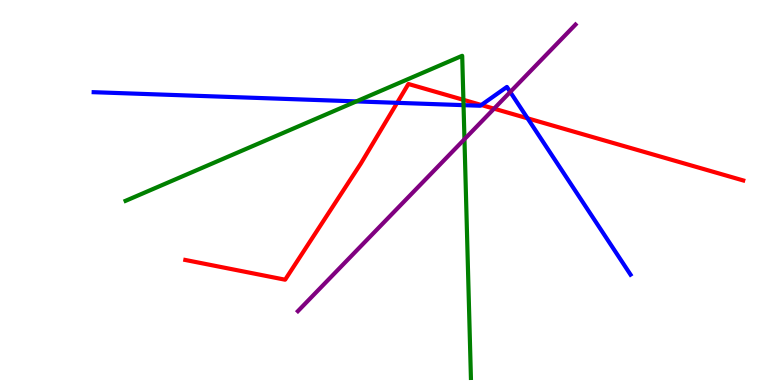[{'lines': ['blue', 'red'], 'intersections': [{'x': 5.12, 'y': 7.33}, {'x': 6.21, 'y': 7.27}, {'x': 6.81, 'y': 6.93}]}, {'lines': ['green', 'red'], 'intersections': [{'x': 5.98, 'y': 7.41}]}, {'lines': ['purple', 'red'], 'intersections': [{'x': 6.37, 'y': 7.18}]}, {'lines': ['blue', 'green'], 'intersections': [{'x': 4.6, 'y': 7.37}, {'x': 5.98, 'y': 7.27}]}, {'lines': ['blue', 'purple'], 'intersections': [{'x': 6.58, 'y': 7.61}]}, {'lines': ['green', 'purple'], 'intersections': [{'x': 5.99, 'y': 6.38}]}]